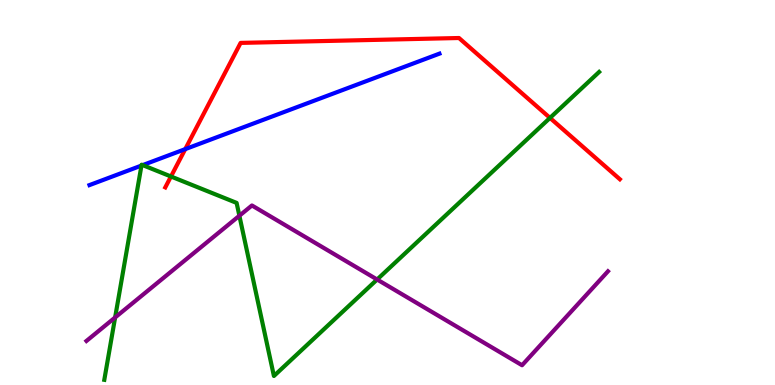[{'lines': ['blue', 'red'], 'intersections': [{'x': 2.39, 'y': 6.13}]}, {'lines': ['green', 'red'], 'intersections': [{'x': 2.21, 'y': 5.42}, {'x': 7.1, 'y': 6.94}]}, {'lines': ['purple', 'red'], 'intersections': []}, {'lines': ['blue', 'green'], 'intersections': [{'x': 1.83, 'y': 5.7}, {'x': 1.84, 'y': 5.71}]}, {'lines': ['blue', 'purple'], 'intersections': []}, {'lines': ['green', 'purple'], 'intersections': [{'x': 1.49, 'y': 1.75}, {'x': 3.09, 'y': 4.4}, {'x': 4.87, 'y': 2.74}]}]